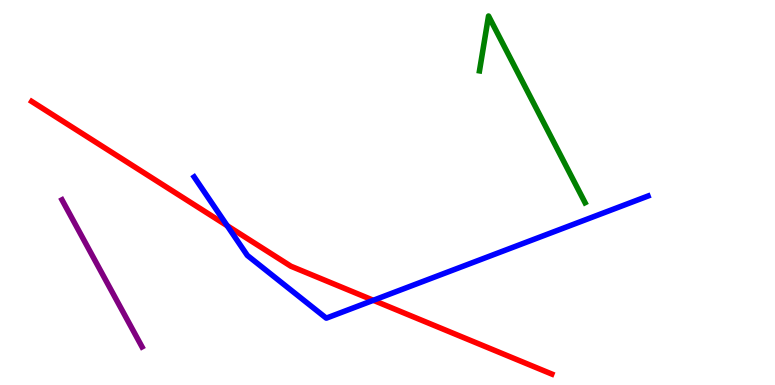[{'lines': ['blue', 'red'], 'intersections': [{'x': 2.93, 'y': 4.14}, {'x': 4.82, 'y': 2.2}]}, {'lines': ['green', 'red'], 'intersections': []}, {'lines': ['purple', 'red'], 'intersections': []}, {'lines': ['blue', 'green'], 'intersections': []}, {'lines': ['blue', 'purple'], 'intersections': []}, {'lines': ['green', 'purple'], 'intersections': []}]